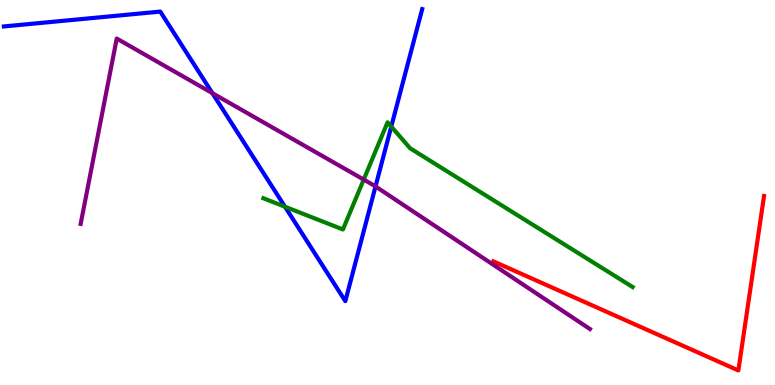[{'lines': ['blue', 'red'], 'intersections': []}, {'lines': ['green', 'red'], 'intersections': []}, {'lines': ['purple', 'red'], 'intersections': []}, {'lines': ['blue', 'green'], 'intersections': [{'x': 3.68, 'y': 4.63}, {'x': 5.05, 'y': 6.71}]}, {'lines': ['blue', 'purple'], 'intersections': [{'x': 2.74, 'y': 7.58}, {'x': 4.85, 'y': 5.16}]}, {'lines': ['green', 'purple'], 'intersections': [{'x': 4.69, 'y': 5.34}]}]